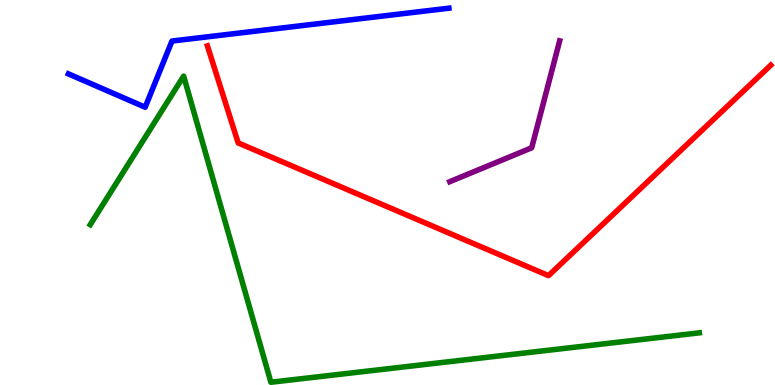[{'lines': ['blue', 'red'], 'intersections': []}, {'lines': ['green', 'red'], 'intersections': []}, {'lines': ['purple', 'red'], 'intersections': []}, {'lines': ['blue', 'green'], 'intersections': []}, {'lines': ['blue', 'purple'], 'intersections': []}, {'lines': ['green', 'purple'], 'intersections': []}]